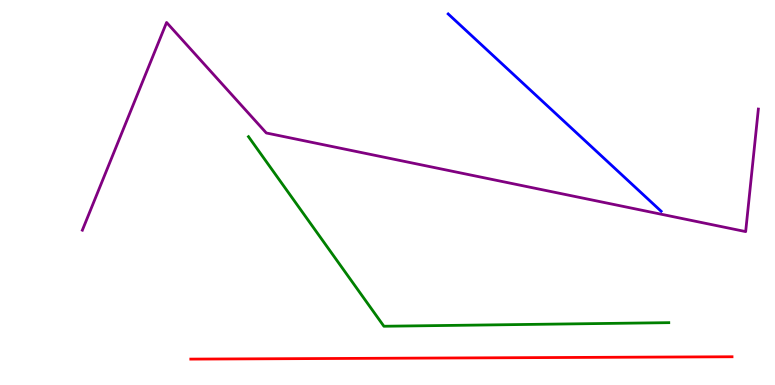[{'lines': ['blue', 'red'], 'intersections': []}, {'lines': ['green', 'red'], 'intersections': []}, {'lines': ['purple', 'red'], 'intersections': []}, {'lines': ['blue', 'green'], 'intersections': []}, {'lines': ['blue', 'purple'], 'intersections': []}, {'lines': ['green', 'purple'], 'intersections': []}]